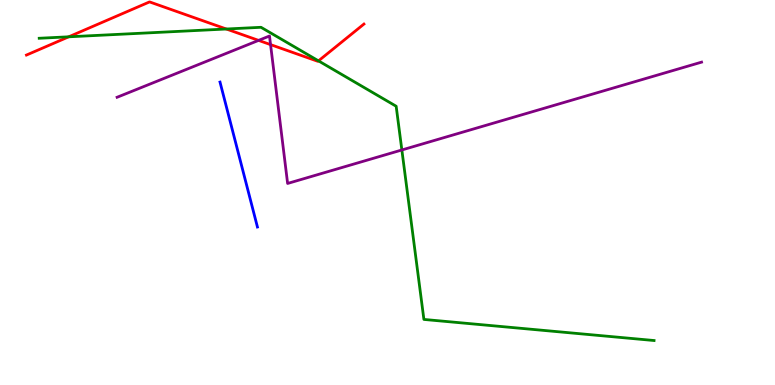[{'lines': ['blue', 'red'], 'intersections': []}, {'lines': ['green', 'red'], 'intersections': [{'x': 0.887, 'y': 9.04}, {'x': 2.92, 'y': 9.25}, {'x': 4.11, 'y': 8.42}]}, {'lines': ['purple', 'red'], 'intersections': [{'x': 3.34, 'y': 8.95}, {'x': 3.49, 'y': 8.84}]}, {'lines': ['blue', 'green'], 'intersections': []}, {'lines': ['blue', 'purple'], 'intersections': []}, {'lines': ['green', 'purple'], 'intersections': [{'x': 5.19, 'y': 6.1}]}]